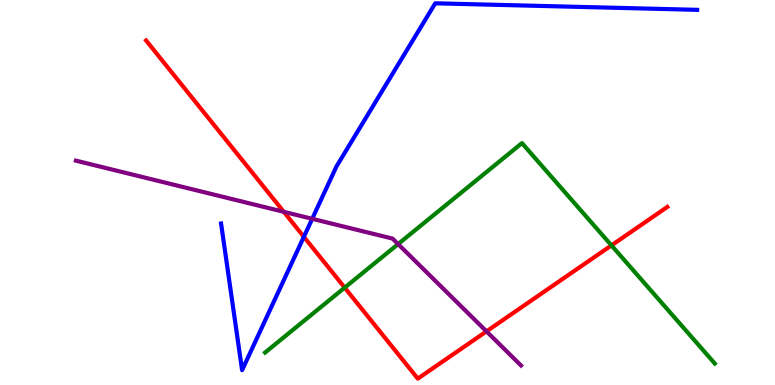[{'lines': ['blue', 'red'], 'intersections': [{'x': 3.92, 'y': 3.85}]}, {'lines': ['green', 'red'], 'intersections': [{'x': 4.45, 'y': 2.53}, {'x': 7.89, 'y': 3.63}]}, {'lines': ['purple', 'red'], 'intersections': [{'x': 3.66, 'y': 4.5}, {'x': 6.28, 'y': 1.39}]}, {'lines': ['blue', 'green'], 'intersections': []}, {'lines': ['blue', 'purple'], 'intersections': [{'x': 4.03, 'y': 4.32}]}, {'lines': ['green', 'purple'], 'intersections': [{'x': 5.14, 'y': 3.66}]}]